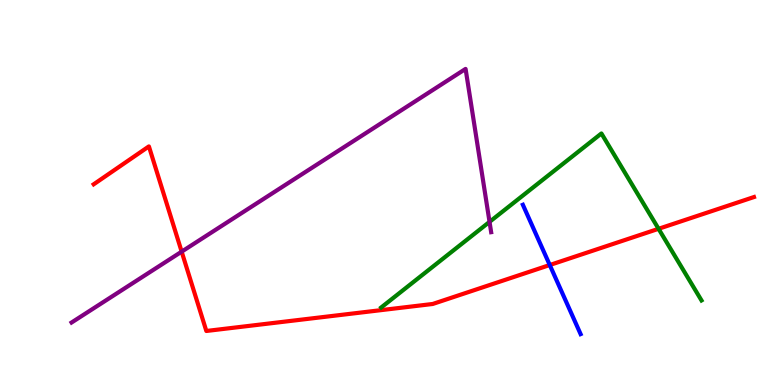[{'lines': ['blue', 'red'], 'intersections': [{'x': 7.09, 'y': 3.12}]}, {'lines': ['green', 'red'], 'intersections': [{'x': 8.5, 'y': 4.06}]}, {'lines': ['purple', 'red'], 'intersections': [{'x': 2.34, 'y': 3.46}]}, {'lines': ['blue', 'green'], 'intersections': []}, {'lines': ['blue', 'purple'], 'intersections': []}, {'lines': ['green', 'purple'], 'intersections': [{'x': 6.32, 'y': 4.24}]}]